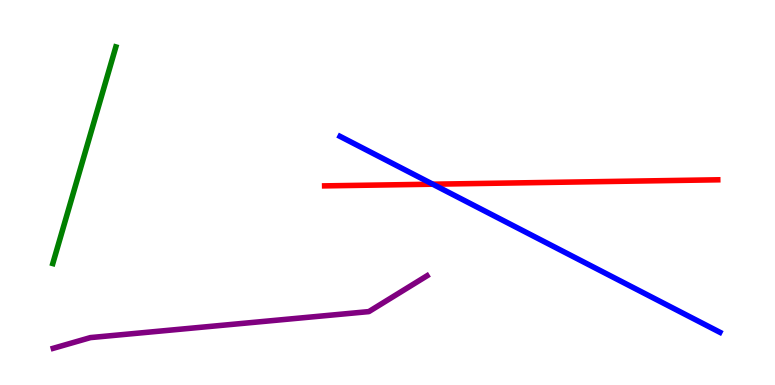[{'lines': ['blue', 'red'], 'intersections': [{'x': 5.58, 'y': 5.22}]}, {'lines': ['green', 'red'], 'intersections': []}, {'lines': ['purple', 'red'], 'intersections': []}, {'lines': ['blue', 'green'], 'intersections': []}, {'lines': ['blue', 'purple'], 'intersections': []}, {'lines': ['green', 'purple'], 'intersections': []}]